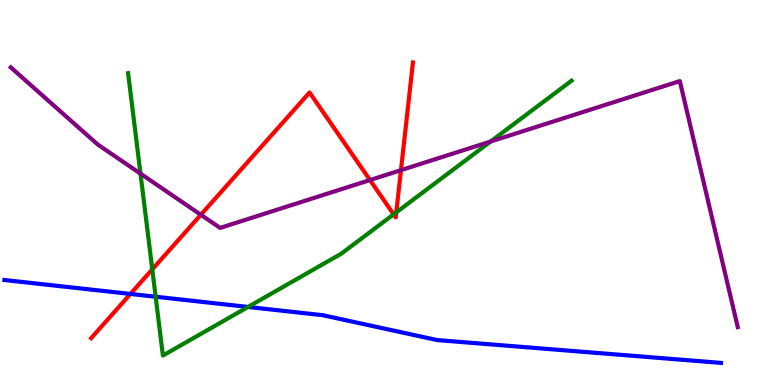[{'lines': ['blue', 'red'], 'intersections': [{'x': 1.68, 'y': 2.37}]}, {'lines': ['green', 'red'], 'intersections': [{'x': 1.96, 'y': 3.0}, {'x': 5.08, 'y': 4.43}, {'x': 5.11, 'y': 4.48}]}, {'lines': ['purple', 'red'], 'intersections': [{'x': 2.59, 'y': 4.42}, {'x': 4.77, 'y': 5.32}, {'x': 5.17, 'y': 5.58}]}, {'lines': ['blue', 'green'], 'intersections': [{'x': 2.01, 'y': 2.29}, {'x': 3.2, 'y': 2.03}]}, {'lines': ['blue', 'purple'], 'intersections': []}, {'lines': ['green', 'purple'], 'intersections': [{'x': 1.81, 'y': 5.49}, {'x': 6.33, 'y': 6.32}]}]